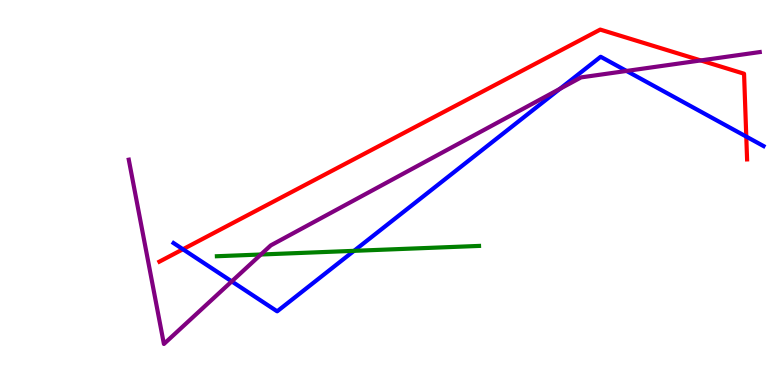[{'lines': ['blue', 'red'], 'intersections': [{'x': 2.36, 'y': 3.53}, {'x': 9.63, 'y': 6.45}]}, {'lines': ['green', 'red'], 'intersections': []}, {'lines': ['purple', 'red'], 'intersections': [{'x': 9.04, 'y': 8.43}]}, {'lines': ['blue', 'green'], 'intersections': [{'x': 4.57, 'y': 3.48}]}, {'lines': ['blue', 'purple'], 'intersections': [{'x': 2.99, 'y': 2.69}, {'x': 7.22, 'y': 7.69}, {'x': 8.08, 'y': 8.16}]}, {'lines': ['green', 'purple'], 'intersections': [{'x': 3.37, 'y': 3.39}]}]